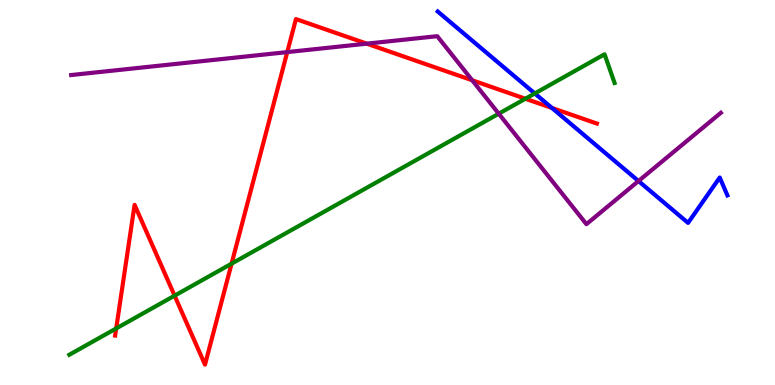[{'lines': ['blue', 'red'], 'intersections': [{'x': 7.12, 'y': 7.2}]}, {'lines': ['green', 'red'], 'intersections': [{'x': 1.5, 'y': 1.47}, {'x': 2.25, 'y': 2.32}, {'x': 2.99, 'y': 3.15}, {'x': 6.78, 'y': 7.44}]}, {'lines': ['purple', 'red'], 'intersections': [{'x': 3.71, 'y': 8.65}, {'x': 4.73, 'y': 8.87}, {'x': 6.09, 'y': 7.91}]}, {'lines': ['blue', 'green'], 'intersections': [{'x': 6.9, 'y': 7.57}]}, {'lines': ['blue', 'purple'], 'intersections': [{'x': 8.24, 'y': 5.3}]}, {'lines': ['green', 'purple'], 'intersections': [{'x': 6.44, 'y': 7.05}]}]